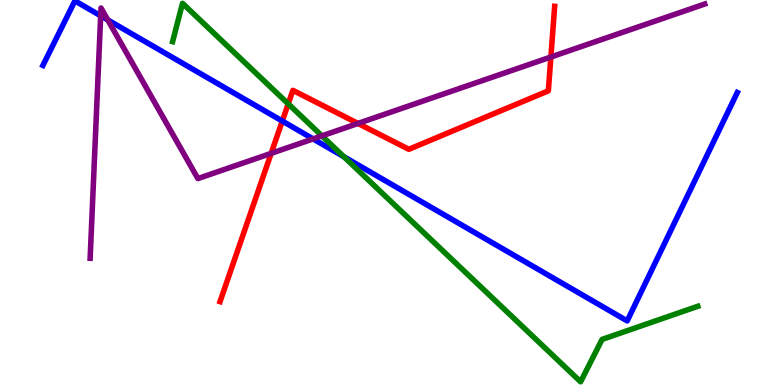[{'lines': ['blue', 'red'], 'intersections': [{'x': 3.64, 'y': 6.86}]}, {'lines': ['green', 'red'], 'intersections': [{'x': 3.72, 'y': 7.3}]}, {'lines': ['purple', 'red'], 'intersections': [{'x': 3.5, 'y': 6.02}, {'x': 4.62, 'y': 6.79}, {'x': 7.11, 'y': 8.52}]}, {'lines': ['blue', 'green'], 'intersections': [{'x': 4.44, 'y': 5.93}]}, {'lines': ['blue', 'purple'], 'intersections': [{'x': 1.3, 'y': 9.59}, {'x': 1.39, 'y': 9.48}, {'x': 4.04, 'y': 6.39}]}, {'lines': ['green', 'purple'], 'intersections': [{'x': 4.15, 'y': 6.47}]}]